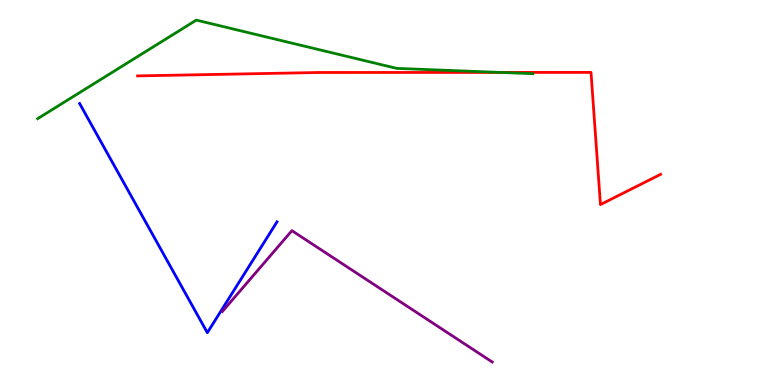[{'lines': ['blue', 'red'], 'intersections': []}, {'lines': ['green', 'red'], 'intersections': [{'x': 6.46, 'y': 8.12}]}, {'lines': ['purple', 'red'], 'intersections': []}, {'lines': ['blue', 'green'], 'intersections': []}, {'lines': ['blue', 'purple'], 'intersections': []}, {'lines': ['green', 'purple'], 'intersections': []}]